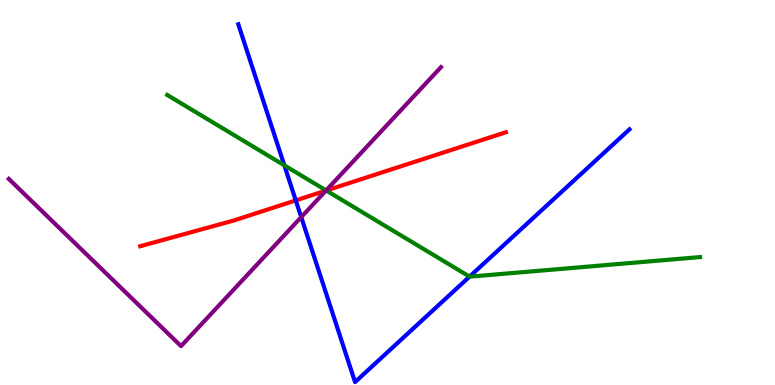[{'lines': ['blue', 'red'], 'intersections': [{'x': 3.82, 'y': 4.79}]}, {'lines': ['green', 'red'], 'intersections': [{'x': 4.21, 'y': 5.05}]}, {'lines': ['purple', 'red'], 'intersections': [{'x': 4.21, 'y': 5.05}]}, {'lines': ['blue', 'green'], 'intersections': [{'x': 3.67, 'y': 5.71}, {'x': 6.06, 'y': 2.81}]}, {'lines': ['blue', 'purple'], 'intersections': [{'x': 3.89, 'y': 4.36}]}, {'lines': ['green', 'purple'], 'intersections': [{'x': 4.21, 'y': 5.05}]}]